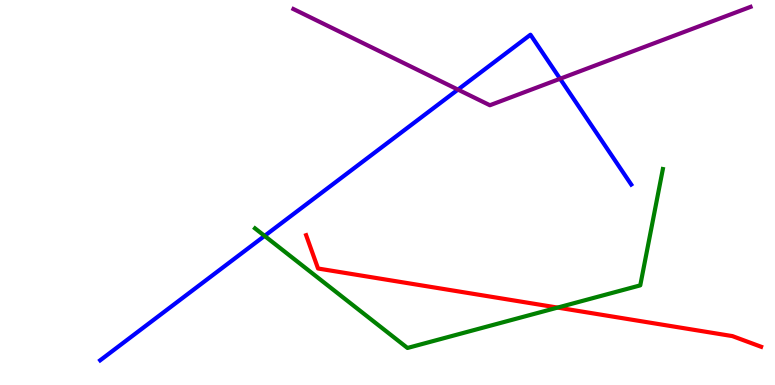[{'lines': ['blue', 'red'], 'intersections': []}, {'lines': ['green', 'red'], 'intersections': [{'x': 7.19, 'y': 2.01}]}, {'lines': ['purple', 'red'], 'intersections': []}, {'lines': ['blue', 'green'], 'intersections': [{'x': 3.41, 'y': 3.87}]}, {'lines': ['blue', 'purple'], 'intersections': [{'x': 5.91, 'y': 7.67}, {'x': 7.23, 'y': 7.95}]}, {'lines': ['green', 'purple'], 'intersections': []}]